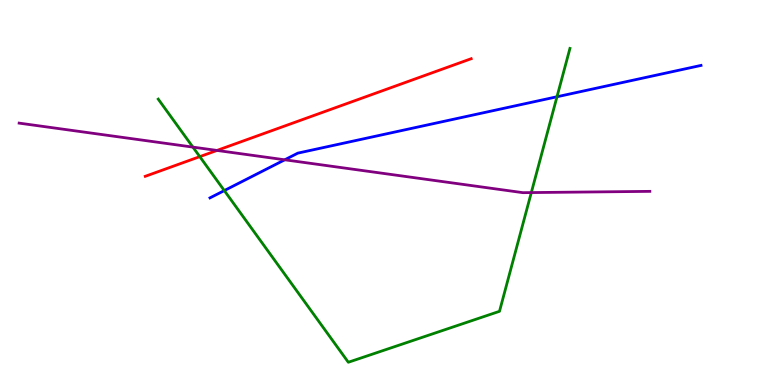[{'lines': ['blue', 'red'], 'intersections': []}, {'lines': ['green', 'red'], 'intersections': [{'x': 2.58, 'y': 5.93}]}, {'lines': ['purple', 'red'], 'intersections': [{'x': 2.8, 'y': 6.09}]}, {'lines': ['blue', 'green'], 'intersections': [{'x': 2.89, 'y': 5.05}, {'x': 7.19, 'y': 7.49}]}, {'lines': ['blue', 'purple'], 'intersections': [{'x': 3.67, 'y': 5.85}]}, {'lines': ['green', 'purple'], 'intersections': [{'x': 2.49, 'y': 6.18}, {'x': 6.86, 'y': 5.0}]}]